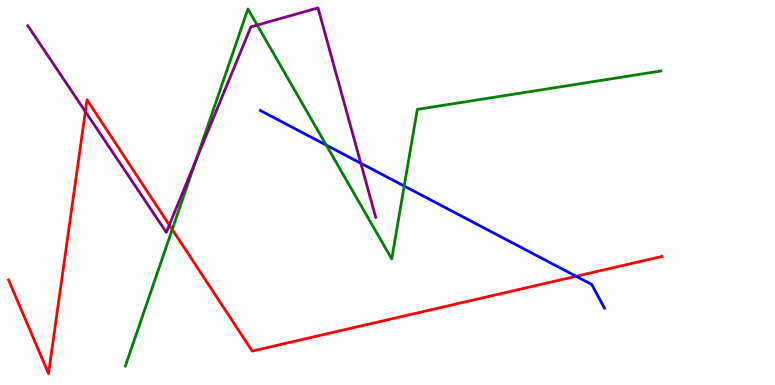[{'lines': ['blue', 'red'], 'intersections': [{'x': 7.43, 'y': 2.82}]}, {'lines': ['green', 'red'], 'intersections': [{'x': 2.22, 'y': 4.04}]}, {'lines': ['purple', 'red'], 'intersections': [{'x': 1.1, 'y': 7.1}, {'x': 2.18, 'y': 4.16}]}, {'lines': ['blue', 'green'], 'intersections': [{'x': 4.21, 'y': 6.23}, {'x': 5.22, 'y': 5.17}]}, {'lines': ['blue', 'purple'], 'intersections': [{'x': 4.66, 'y': 5.76}]}, {'lines': ['green', 'purple'], 'intersections': [{'x': 2.53, 'y': 5.85}, {'x': 3.32, 'y': 9.35}]}]